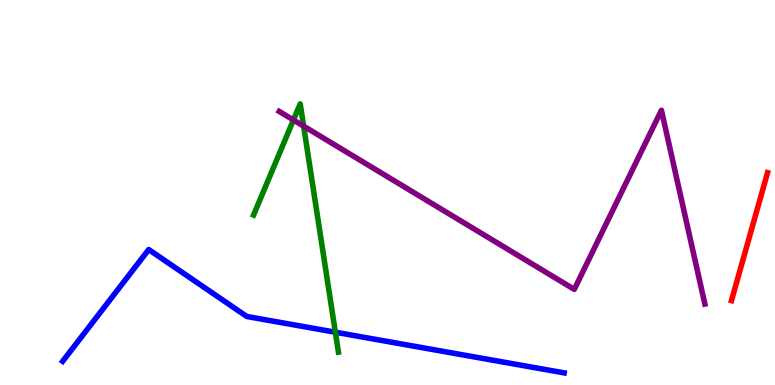[{'lines': ['blue', 'red'], 'intersections': []}, {'lines': ['green', 'red'], 'intersections': []}, {'lines': ['purple', 'red'], 'intersections': []}, {'lines': ['blue', 'green'], 'intersections': [{'x': 4.33, 'y': 1.37}]}, {'lines': ['blue', 'purple'], 'intersections': []}, {'lines': ['green', 'purple'], 'intersections': [{'x': 3.79, 'y': 6.88}, {'x': 3.92, 'y': 6.72}]}]